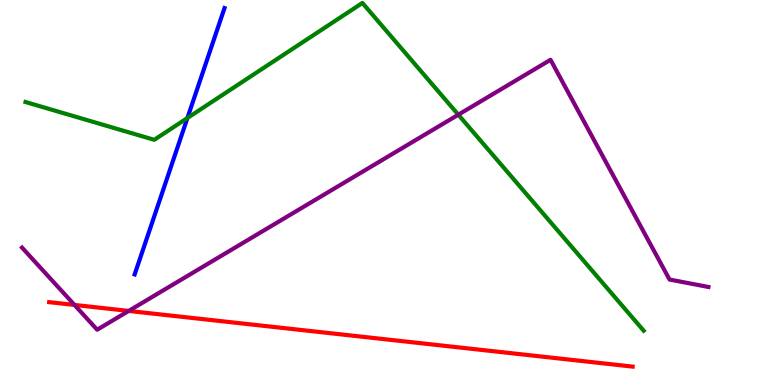[{'lines': ['blue', 'red'], 'intersections': []}, {'lines': ['green', 'red'], 'intersections': []}, {'lines': ['purple', 'red'], 'intersections': [{'x': 0.961, 'y': 2.08}, {'x': 1.66, 'y': 1.92}]}, {'lines': ['blue', 'green'], 'intersections': [{'x': 2.42, 'y': 6.94}]}, {'lines': ['blue', 'purple'], 'intersections': []}, {'lines': ['green', 'purple'], 'intersections': [{'x': 5.91, 'y': 7.02}]}]